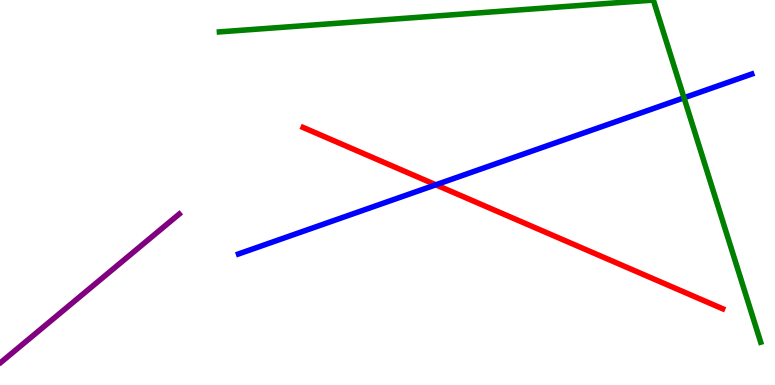[{'lines': ['blue', 'red'], 'intersections': [{'x': 5.62, 'y': 5.2}]}, {'lines': ['green', 'red'], 'intersections': []}, {'lines': ['purple', 'red'], 'intersections': []}, {'lines': ['blue', 'green'], 'intersections': [{'x': 8.83, 'y': 7.46}]}, {'lines': ['blue', 'purple'], 'intersections': []}, {'lines': ['green', 'purple'], 'intersections': []}]